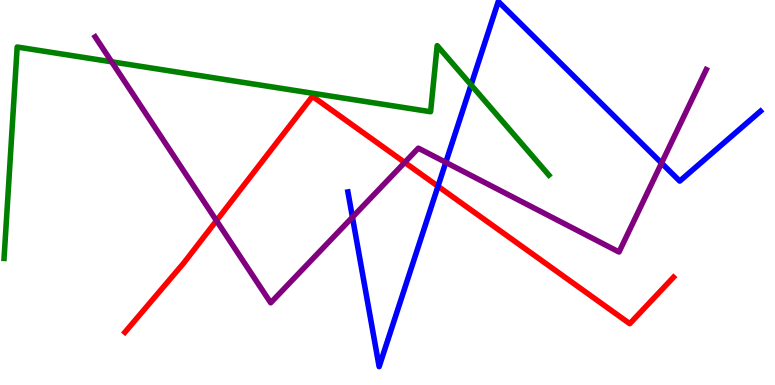[{'lines': ['blue', 'red'], 'intersections': [{'x': 5.65, 'y': 5.16}]}, {'lines': ['green', 'red'], 'intersections': []}, {'lines': ['purple', 'red'], 'intersections': [{'x': 2.79, 'y': 4.27}, {'x': 5.22, 'y': 5.78}]}, {'lines': ['blue', 'green'], 'intersections': [{'x': 6.08, 'y': 7.79}]}, {'lines': ['blue', 'purple'], 'intersections': [{'x': 4.55, 'y': 4.36}, {'x': 5.75, 'y': 5.78}, {'x': 8.54, 'y': 5.76}]}, {'lines': ['green', 'purple'], 'intersections': [{'x': 1.44, 'y': 8.39}]}]